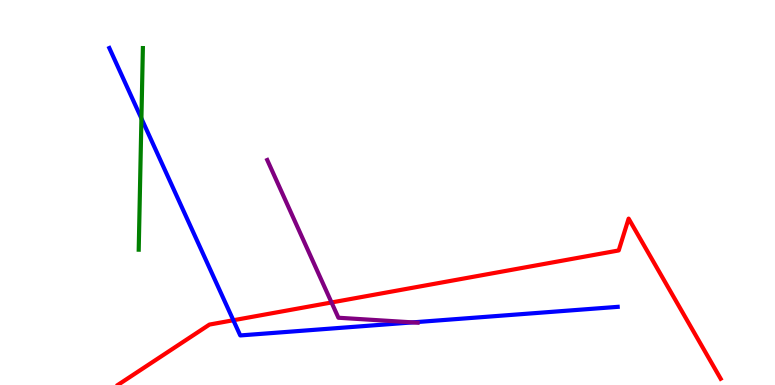[{'lines': ['blue', 'red'], 'intersections': [{'x': 3.01, 'y': 1.68}]}, {'lines': ['green', 'red'], 'intersections': []}, {'lines': ['purple', 'red'], 'intersections': [{'x': 4.28, 'y': 2.14}]}, {'lines': ['blue', 'green'], 'intersections': [{'x': 1.82, 'y': 6.92}]}, {'lines': ['blue', 'purple'], 'intersections': [{'x': 5.32, 'y': 1.63}]}, {'lines': ['green', 'purple'], 'intersections': []}]